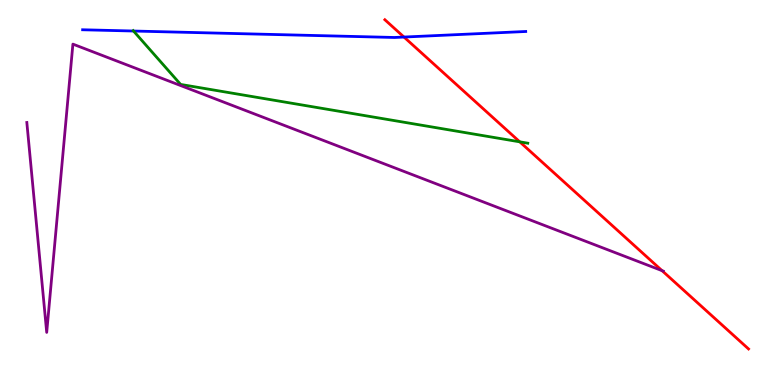[{'lines': ['blue', 'red'], 'intersections': [{'x': 5.21, 'y': 9.04}]}, {'lines': ['green', 'red'], 'intersections': [{'x': 6.71, 'y': 6.32}]}, {'lines': ['purple', 'red'], 'intersections': [{'x': 8.54, 'y': 2.97}]}, {'lines': ['blue', 'green'], 'intersections': [{'x': 1.72, 'y': 9.19}]}, {'lines': ['blue', 'purple'], 'intersections': []}, {'lines': ['green', 'purple'], 'intersections': []}]